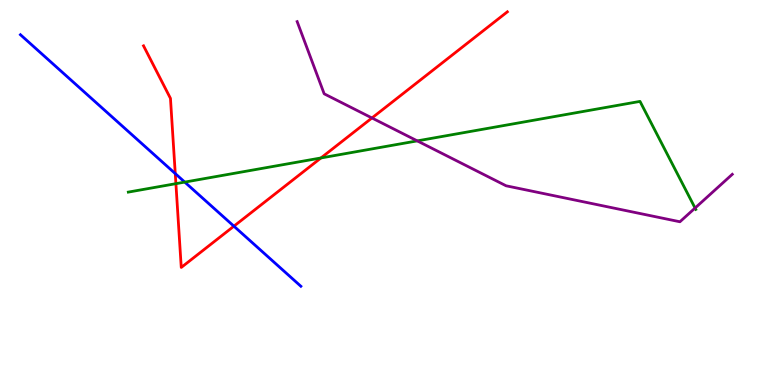[{'lines': ['blue', 'red'], 'intersections': [{'x': 2.26, 'y': 5.49}, {'x': 3.02, 'y': 4.13}]}, {'lines': ['green', 'red'], 'intersections': [{'x': 2.27, 'y': 5.23}, {'x': 4.14, 'y': 5.9}]}, {'lines': ['purple', 'red'], 'intersections': [{'x': 4.8, 'y': 6.94}]}, {'lines': ['blue', 'green'], 'intersections': [{'x': 2.38, 'y': 5.27}]}, {'lines': ['blue', 'purple'], 'intersections': []}, {'lines': ['green', 'purple'], 'intersections': [{'x': 5.38, 'y': 6.34}, {'x': 8.97, 'y': 4.6}]}]